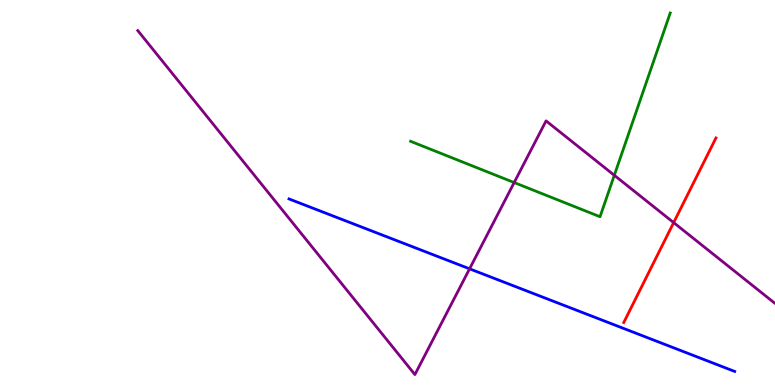[{'lines': ['blue', 'red'], 'intersections': []}, {'lines': ['green', 'red'], 'intersections': []}, {'lines': ['purple', 'red'], 'intersections': [{'x': 8.69, 'y': 4.22}]}, {'lines': ['blue', 'green'], 'intersections': []}, {'lines': ['blue', 'purple'], 'intersections': [{'x': 6.06, 'y': 3.02}]}, {'lines': ['green', 'purple'], 'intersections': [{'x': 6.63, 'y': 5.26}, {'x': 7.93, 'y': 5.45}]}]